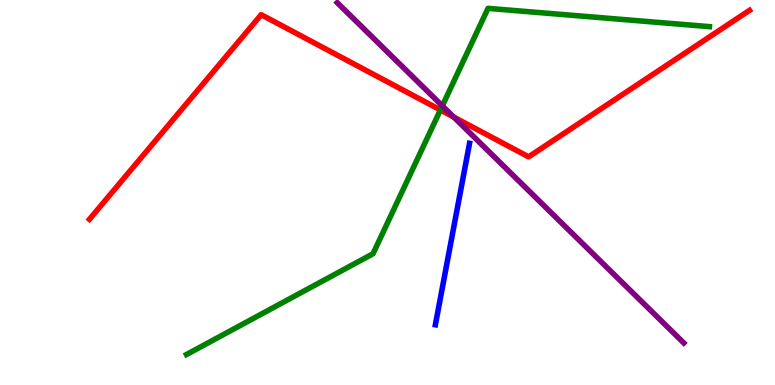[{'lines': ['blue', 'red'], 'intersections': []}, {'lines': ['green', 'red'], 'intersections': [{'x': 5.68, 'y': 7.14}]}, {'lines': ['purple', 'red'], 'intersections': [{'x': 5.85, 'y': 6.96}]}, {'lines': ['blue', 'green'], 'intersections': []}, {'lines': ['blue', 'purple'], 'intersections': []}, {'lines': ['green', 'purple'], 'intersections': [{'x': 5.71, 'y': 7.25}]}]